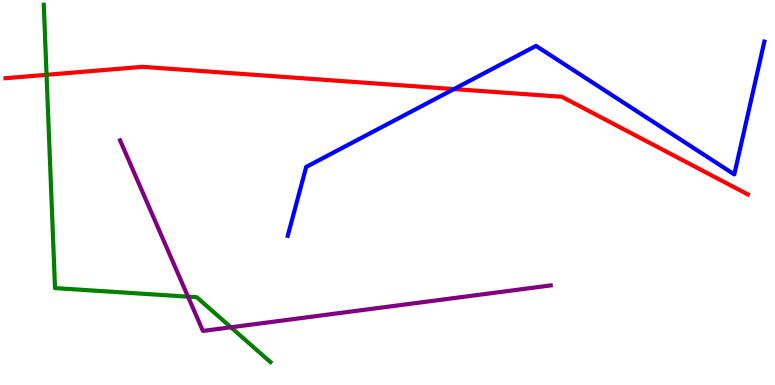[{'lines': ['blue', 'red'], 'intersections': [{'x': 5.86, 'y': 7.69}]}, {'lines': ['green', 'red'], 'intersections': [{'x': 0.601, 'y': 8.06}]}, {'lines': ['purple', 'red'], 'intersections': []}, {'lines': ['blue', 'green'], 'intersections': []}, {'lines': ['blue', 'purple'], 'intersections': []}, {'lines': ['green', 'purple'], 'intersections': [{'x': 2.43, 'y': 2.29}, {'x': 2.98, 'y': 1.5}]}]